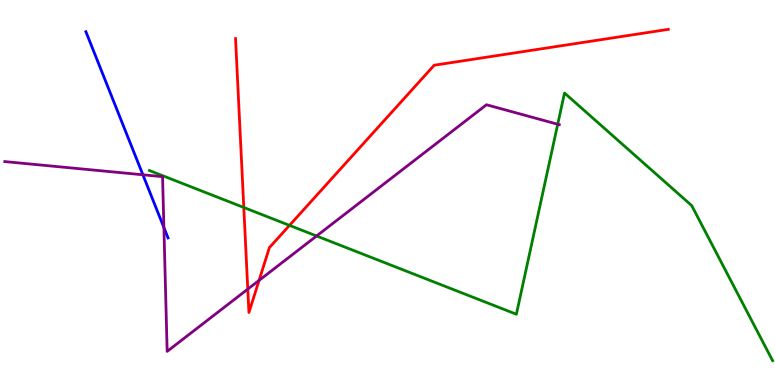[{'lines': ['blue', 'red'], 'intersections': []}, {'lines': ['green', 'red'], 'intersections': [{'x': 3.15, 'y': 4.61}, {'x': 3.74, 'y': 4.15}]}, {'lines': ['purple', 'red'], 'intersections': [{'x': 3.2, 'y': 2.49}, {'x': 3.34, 'y': 2.72}]}, {'lines': ['blue', 'green'], 'intersections': []}, {'lines': ['blue', 'purple'], 'intersections': [{'x': 1.84, 'y': 5.46}, {'x': 2.11, 'y': 4.09}]}, {'lines': ['green', 'purple'], 'intersections': [{'x': 4.08, 'y': 3.87}, {'x': 7.2, 'y': 6.77}]}]